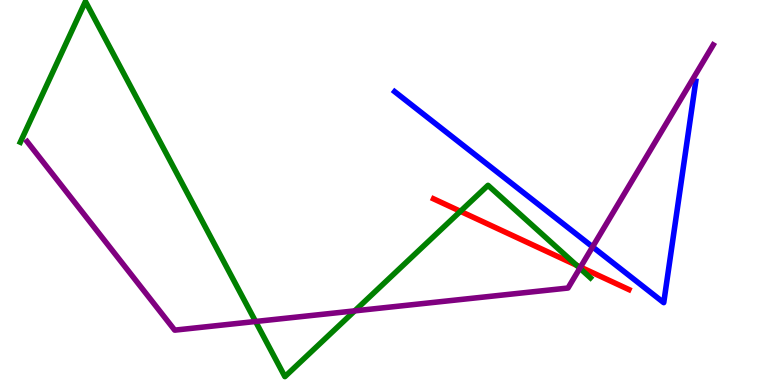[{'lines': ['blue', 'red'], 'intersections': []}, {'lines': ['green', 'red'], 'intersections': [{'x': 5.94, 'y': 4.51}, {'x': 7.44, 'y': 3.11}]}, {'lines': ['purple', 'red'], 'intersections': [{'x': 7.49, 'y': 3.06}]}, {'lines': ['blue', 'green'], 'intersections': []}, {'lines': ['blue', 'purple'], 'intersections': [{'x': 7.65, 'y': 3.59}]}, {'lines': ['green', 'purple'], 'intersections': [{'x': 3.3, 'y': 1.65}, {'x': 4.58, 'y': 1.93}, {'x': 7.48, 'y': 3.03}]}]